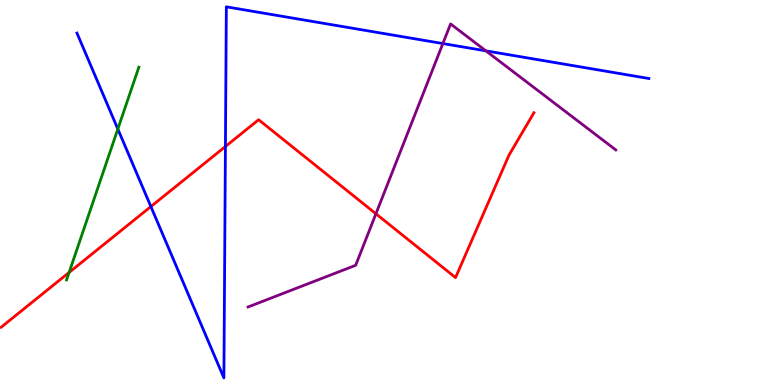[{'lines': ['blue', 'red'], 'intersections': [{'x': 1.95, 'y': 4.63}, {'x': 2.91, 'y': 6.19}]}, {'lines': ['green', 'red'], 'intersections': [{'x': 0.892, 'y': 2.92}]}, {'lines': ['purple', 'red'], 'intersections': [{'x': 4.85, 'y': 4.45}]}, {'lines': ['blue', 'green'], 'intersections': [{'x': 1.52, 'y': 6.65}]}, {'lines': ['blue', 'purple'], 'intersections': [{'x': 5.71, 'y': 8.87}, {'x': 6.27, 'y': 8.68}]}, {'lines': ['green', 'purple'], 'intersections': []}]